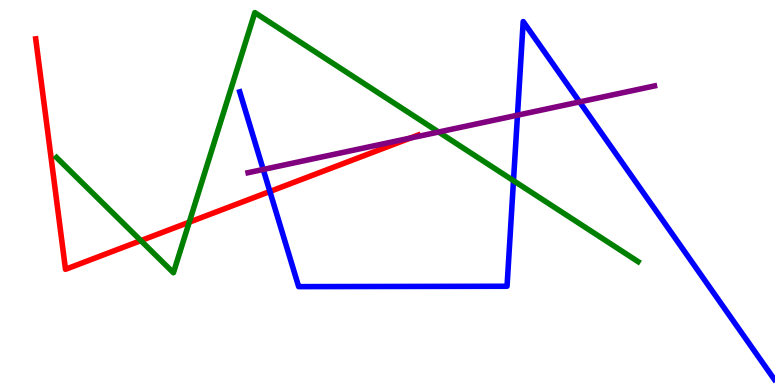[{'lines': ['blue', 'red'], 'intersections': [{'x': 3.48, 'y': 5.03}]}, {'lines': ['green', 'red'], 'intersections': [{'x': 1.82, 'y': 3.75}, {'x': 2.44, 'y': 4.23}]}, {'lines': ['purple', 'red'], 'intersections': [{'x': 5.29, 'y': 6.41}]}, {'lines': ['blue', 'green'], 'intersections': [{'x': 6.63, 'y': 5.31}]}, {'lines': ['blue', 'purple'], 'intersections': [{'x': 3.4, 'y': 5.6}, {'x': 6.68, 'y': 7.01}, {'x': 7.48, 'y': 7.35}]}, {'lines': ['green', 'purple'], 'intersections': [{'x': 5.66, 'y': 6.57}]}]